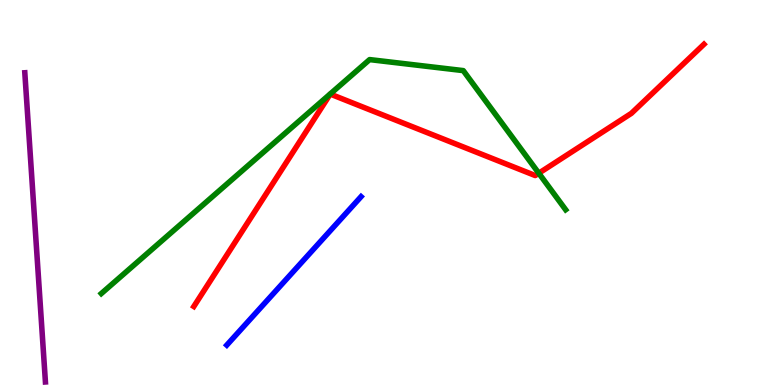[{'lines': ['blue', 'red'], 'intersections': []}, {'lines': ['green', 'red'], 'intersections': [{'x': 6.95, 'y': 5.5}]}, {'lines': ['purple', 'red'], 'intersections': []}, {'lines': ['blue', 'green'], 'intersections': []}, {'lines': ['blue', 'purple'], 'intersections': []}, {'lines': ['green', 'purple'], 'intersections': []}]